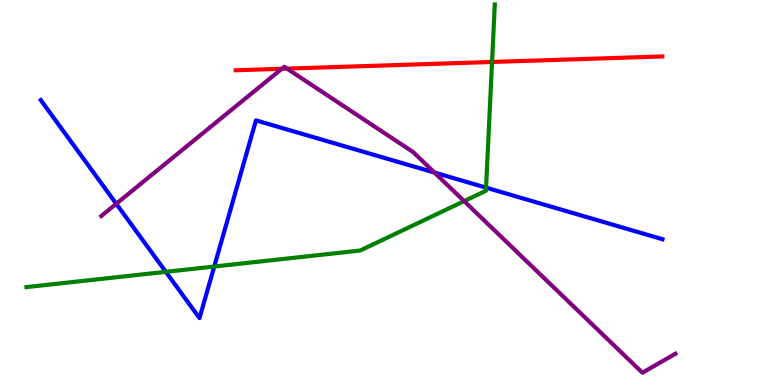[{'lines': ['blue', 'red'], 'intersections': []}, {'lines': ['green', 'red'], 'intersections': [{'x': 6.35, 'y': 8.39}]}, {'lines': ['purple', 'red'], 'intersections': [{'x': 3.64, 'y': 8.21}, {'x': 3.7, 'y': 8.22}]}, {'lines': ['blue', 'green'], 'intersections': [{'x': 2.14, 'y': 2.94}, {'x': 2.76, 'y': 3.08}, {'x': 6.27, 'y': 5.13}]}, {'lines': ['blue', 'purple'], 'intersections': [{'x': 1.5, 'y': 4.71}, {'x': 5.61, 'y': 5.52}]}, {'lines': ['green', 'purple'], 'intersections': [{'x': 5.99, 'y': 4.78}]}]